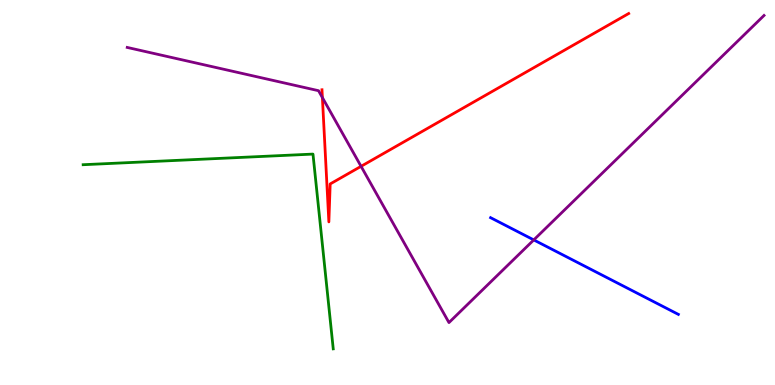[{'lines': ['blue', 'red'], 'intersections': []}, {'lines': ['green', 'red'], 'intersections': []}, {'lines': ['purple', 'red'], 'intersections': [{'x': 4.16, 'y': 7.47}, {'x': 4.66, 'y': 5.68}]}, {'lines': ['blue', 'green'], 'intersections': []}, {'lines': ['blue', 'purple'], 'intersections': [{'x': 6.89, 'y': 3.77}]}, {'lines': ['green', 'purple'], 'intersections': []}]